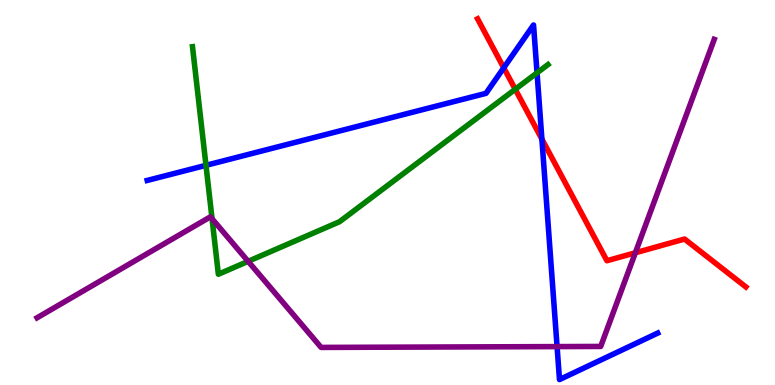[{'lines': ['blue', 'red'], 'intersections': [{'x': 6.5, 'y': 8.24}, {'x': 6.99, 'y': 6.39}]}, {'lines': ['green', 'red'], 'intersections': [{'x': 6.65, 'y': 7.68}]}, {'lines': ['purple', 'red'], 'intersections': [{'x': 8.2, 'y': 3.43}]}, {'lines': ['blue', 'green'], 'intersections': [{'x': 2.66, 'y': 5.71}, {'x': 6.93, 'y': 8.11}]}, {'lines': ['blue', 'purple'], 'intersections': [{'x': 7.19, 'y': 0.998}]}, {'lines': ['green', 'purple'], 'intersections': [{'x': 2.74, 'y': 4.32}, {'x': 3.2, 'y': 3.21}]}]